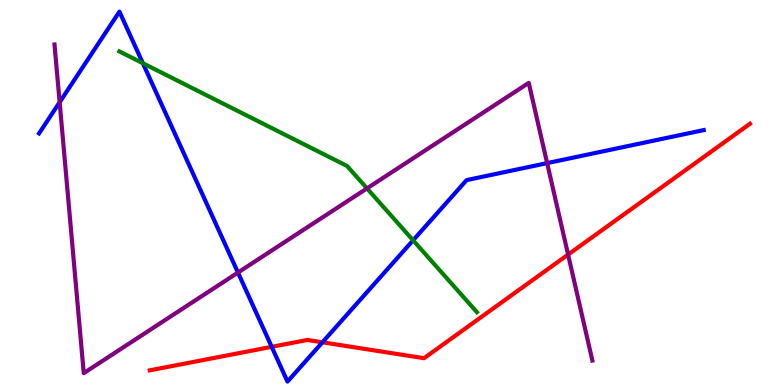[{'lines': ['blue', 'red'], 'intersections': [{'x': 3.51, 'y': 0.991}, {'x': 4.16, 'y': 1.11}]}, {'lines': ['green', 'red'], 'intersections': []}, {'lines': ['purple', 'red'], 'intersections': [{'x': 7.33, 'y': 3.39}]}, {'lines': ['blue', 'green'], 'intersections': [{'x': 1.84, 'y': 8.36}, {'x': 5.33, 'y': 3.76}]}, {'lines': ['blue', 'purple'], 'intersections': [{'x': 0.77, 'y': 7.35}, {'x': 3.07, 'y': 2.92}, {'x': 7.06, 'y': 5.76}]}, {'lines': ['green', 'purple'], 'intersections': [{'x': 4.74, 'y': 5.11}]}]